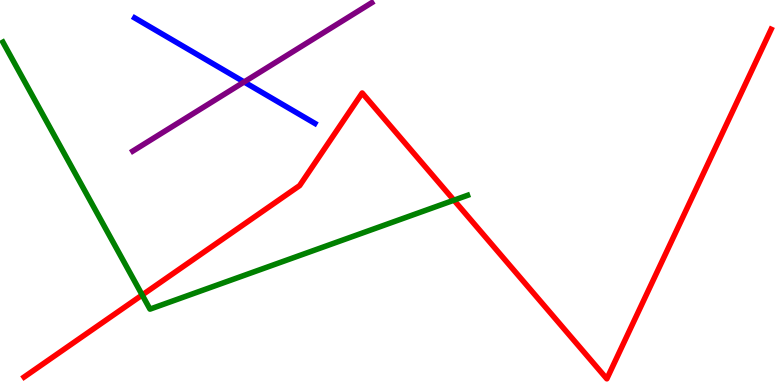[{'lines': ['blue', 'red'], 'intersections': []}, {'lines': ['green', 'red'], 'intersections': [{'x': 1.83, 'y': 2.34}, {'x': 5.86, 'y': 4.8}]}, {'lines': ['purple', 'red'], 'intersections': []}, {'lines': ['blue', 'green'], 'intersections': []}, {'lines': ['blue', 'purple'], 'intersections': [{'x': 3.15, 'y': 7.87}]}, {'lines': ['green', 'purple'], 'intersections': []}]